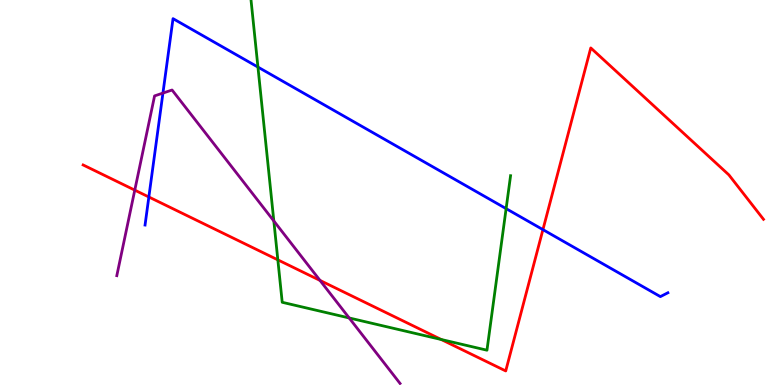[{'lines': ['blue', 'red'], 'intersections': [{'x': 1.92, 'y': 4.88}, {'x': 7.01, 'y': 4.04}]}, {'lines': ['green', 'red'], 'intersections': [{'x': 3.59, 'y': 3.25}, {'x': 5.69, 'y': 1.18}]}, {'lines': ['purple', 'red'], 'intersections': [{'x': 1.74, 'y': 5.06}, {'x': 4.13, 'y': 2.72}]}, {'lines': ['blue', 'green'], 'intersections': [{'x': 3.33, 'y': 8.26}, {'x': 6.53, 'y': 4.58}]}, {'lines': ['blue', 'purple'], 'intersections': [{'x': 2.1, 'y': 7.58}]}, {'lines': ['green', 'purple'], 'intersections': [{'x': 3.53, 'y': 4.26}, {'x': 4.51, 'y': 1.74}]}]